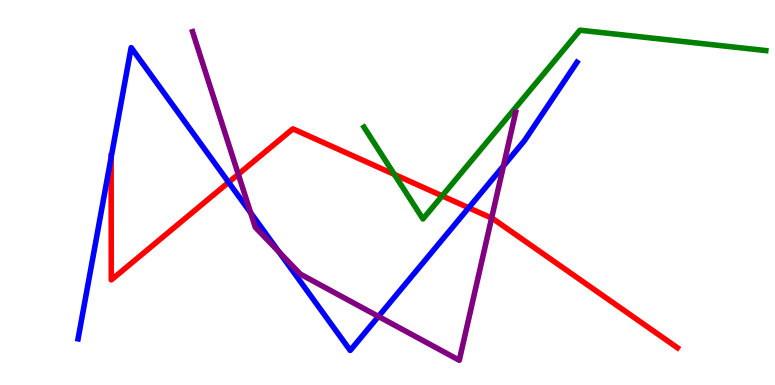[{'lines': ['blue', 'red'], 'intersections': [{'x': 1.43, 'y': 5.91}, {'x': 2.95, 'y': 5.26}, {'x': 6.05, 'y': 4.6}]}, {'lines': ['green', 'red'], 'intersections': [{'x': 5.09, 'y': 5.47}, {'x': 5.71, 'y': 4.91}]}, {'lines': ['purple', 'red'], 'intersections': [{'x': 3.07, 'y': 5.47}, {'x': 6.34, 'y': 4.34}]}, {'lines': ['blue', 'green'], 'intersections': []}, {'lines': ['blue', 'purple'], 'intersections': [{'x': 3.23, 'y': 4.47}, {'x': 3.6, 'y': 3.46}, {'x': 4.88, 'y': 1.78}, {'x': 6.5, 'y': 5.69}]}, {'lines': ['green', 'purple'], 'intersections': []}]